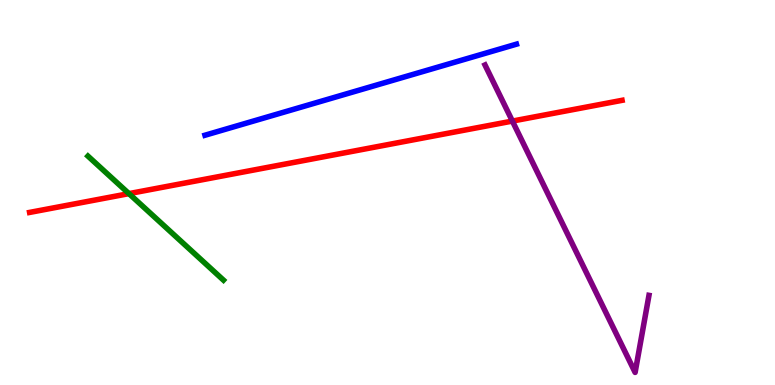[{'lines': ['blue', 'red'], 'intersections': []}, {'lines': ['green', 'red'], 'intersections': [{'x': 1.66, 'y': 4.97}]}, {'lines': ['purple', 'red'], 'intersections': [{'x': 6.61, 'y': 6.86}]}, {'lines': ['blue', 'green'], 'intersections': []}, {'lines': ['blue', 'purple'], 'intersections': []}, {'lines': ['green', 'purple'], 'intersections': []}]